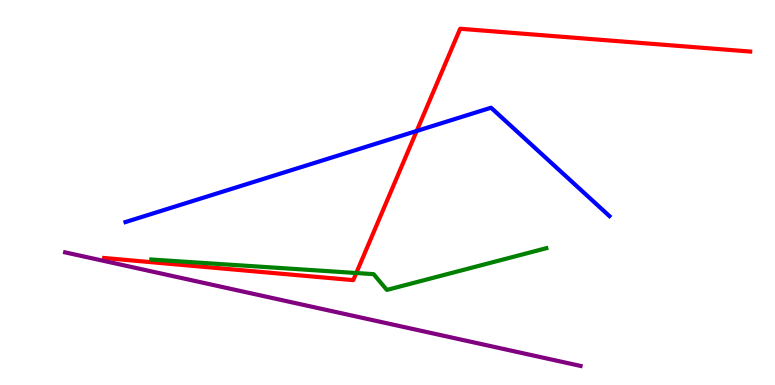[{'lines': ['blue', 'red'], 'intersections': [{'x': 5.38, 'y': 6.6}]}, {'lines': ['green', 'red'], 'intersections': [{'x': 4.6, 'y': 2.91}]}, {'lines': ['purple', 'red'], 'intersections': []}, {'lines': ['blue', 'green'], 'intersections': []}, {'lines': ['blue', 'purple'], 'intersections': []}, {'lines': ['green', 'purple'], 'intersections': []}]